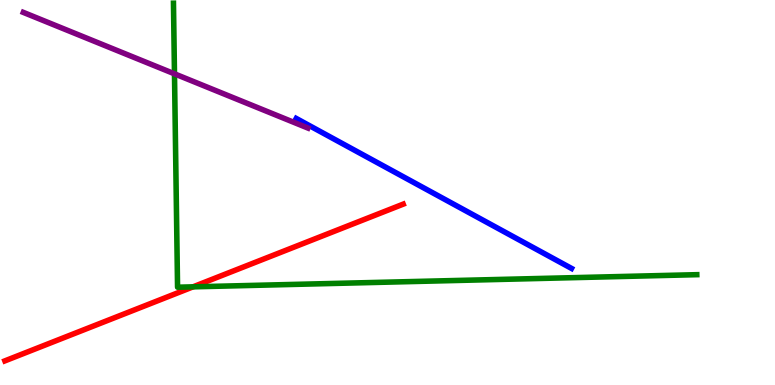[{'lines': ['blue', 'red'], 'intersections': []}, {'lines': ['green', 'red'], 'intersections': [{'x': 2.49, 'y': 2.55}]}, {'lines': ['purple', 'red'], 'intersections': []}, {'lines': ['blue', 'green'], 'intersections': []}, {'lines': ['blue', 'purple'], 'intersections': []}, {'lines': ['green', 'purple'], 'intersections': [{'x': 2.25, 'y': 8.08}]}]